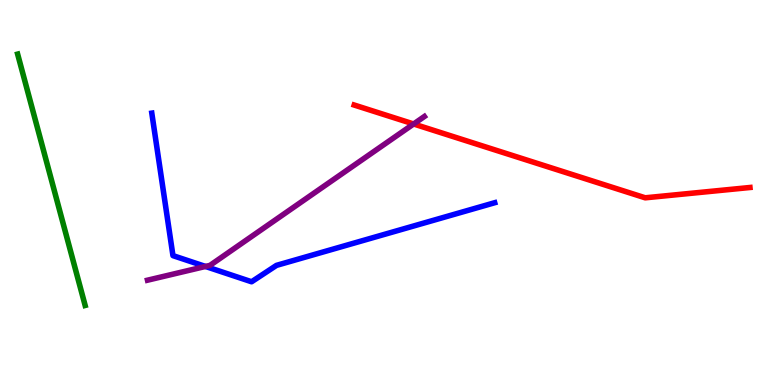[{'lines': ['blue', 'red'], 'intersections': []}, {'lines': ['green', 'red'], 'intersections': []}, {'lines': ['purple', 'red'], 'intersections': [{'x': 5.34, 'y': 6.78}]}, {'lines': ['blue', 'green'], 'intersections': []}, {'lines': ['blue', 'purple'], 'intersections': [{'x': 2.65, 'y': 3.08}]}, {'lines': ['green', 'purple'], 'intersections': []}]